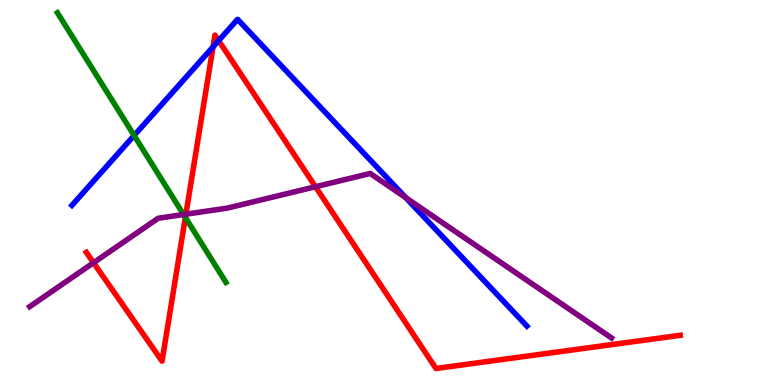[{'lines': ['blue', 'red'], 'intersections': [{'x': 2.75, 'y': 8.78}, {'x': 2.82, 'y': 8.95}]}, {'lines': ['green', 'red'], 'intersections': [{'x': 2.39, 'y': 4.35}]}, {'lines': ['purple', 'red'], 'intersections': [{'x': 1.21, 'y': 3.18}, {'x': 2.4, 'y': 4.44}, {'x': 4.07, 'y': 5.15}]}, {'lines': ['blue', 'green'], 'intersections': [{'x': 1.73, 'y': 6.48}]}, {'lines': ['blue', 'purple'], 'intersections': [{'x': 5.24, 'y': 4.86}]}, {'lines': ['green', 'purple'], 'intersections': [{'x': 2.37, 'y': 4.43}]}]